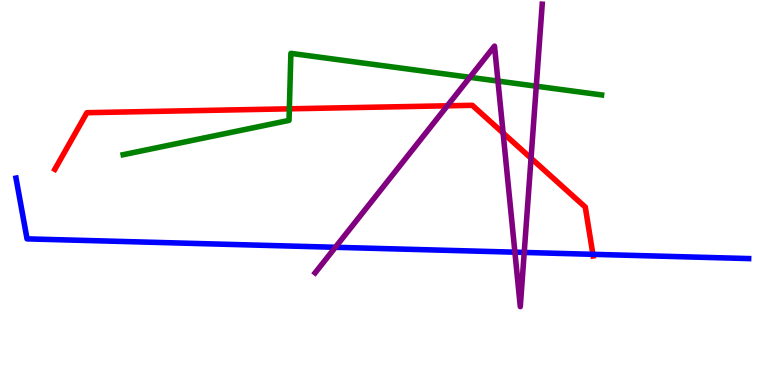[{'lines': ['blue', 'red'], 'intersections': [{'x': 7.65, 'y': 3.39}]}, {'lines': ['green', 'red'], 'intersections': [{'x': 3.73, 'y': 7.17}]}, {'lines': ['purple', 'red'], 'intersections': [{'x': 5.77, 'y': 7.25}, {'x': 6.49, 'y': 6.54}, {'x': 6.85, 'y': 5.89}]}, {'lines': ['blue', 'green'], 'intersections': []}, {'lines': ['blue', 'purple'], 'intersections': [{'x': 4.33, 'y': 3.58}, {'x': 6.64, 'y': 3.45}, {'x': 6.76, 'y': 3.44}]}, {'lines': ['green', 'purple'], 'intersections': [{'x': 6.06, 'y': 7.99}, {'x': 6.43, 'y': 7.89}, {'x': 6.92, 'y': 7.76}]}]